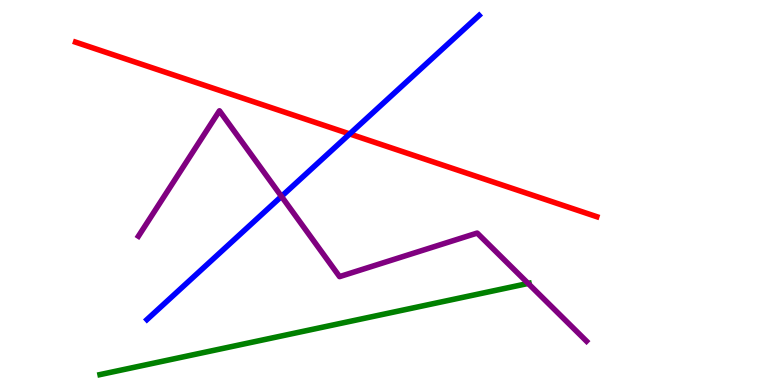[{'lines': ['blue', 'red'], 'intersections': [{'x': 4.51, 'y': 6.52}]}, {'lines': ['green', 'red'], 'intersections': []}, {'lines': ['purple', 'red'], 'intersections': []}, {'lines': ['blue', 'green'], 'intersections': []}, {'lines': ['blue', 'purple'], 'intersections': [{'x': 3.63, 'y': 4.9}]}, {'lines': ['green', 'purple'], 'intersections': [{'x': 6.81, 'y': 2.64}]}]